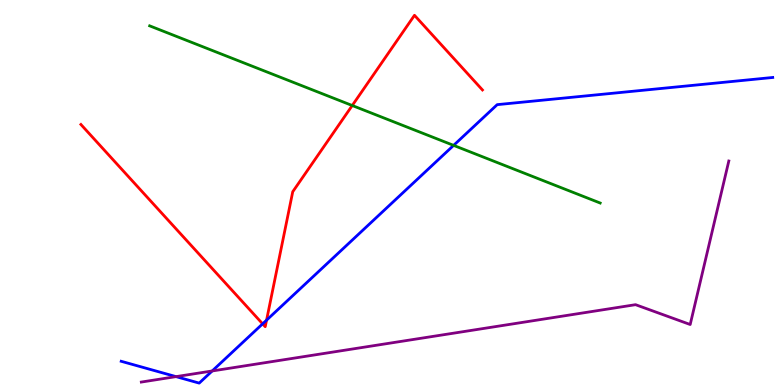[{'lines': ['blue', 'red'], 'intersections': [{'x': 3.39, 'y': 1.59}, {'x': 3.44, 'y': 1.68}]}, {'lines': ['green', 'red'], 'intersections': [{'x': 4.55, 'y': 7.26}]}, {'lines': ['purple', 'red'], 'intersections': []}, {'lines': ['blue', 'green'], 'intersections': [{'x': 5.85, 'y': 6.22}]}, {'lines': ['blue', 'purple'], 'intersections': [{'x': 2.27, 'y': 0.218}, {'x': 2.74, 'y': 0.365}]}, {'lines': ['green', 'purple'], 'intersections': []}]